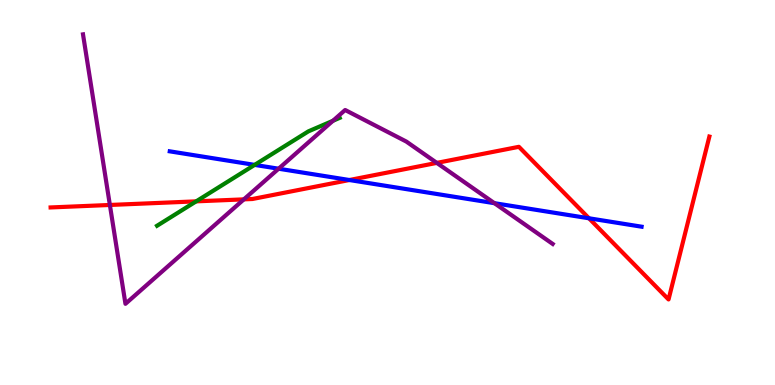[{'lines': ['blue', 'red'], 'intersections': [{'x': 4.51, 'y': 5.32}, {'x': 7.6, 'y': 4.33}]}, {'lines': ['green', 'red'], 'intersections': [{'x': 2.53, 'y': 4.77}]}, {'lines': ['purple', 'red'], 'intersections': [{'x': 1.42, 'y': 4.68}, {'x': 3.15, 'y': 4.82}, {'x': 5.64, 'y': 5.77}]}, {'lines': ['blue', 'green'], 'intersections': [{'x': 3.29, 'y': 5.72}]}, {'lines': ['blue', 'purple'], 'intersections': [{'x': 3.59, 'y': 5.62}, {'x': 6.38, 'y': 4.72}]}, {'lines': ['green', 'purple'], 'intersections': [{'x': 4.3, 'y': 6.86}]}]